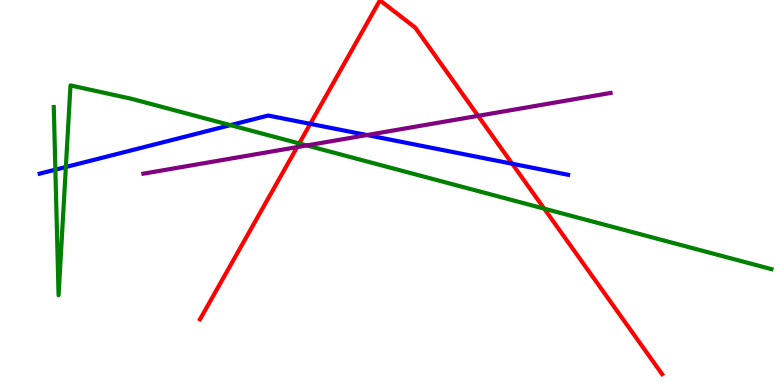[{'lines': ['blue', 'red'], 'intersections': [{'x': 4.0, 'y': 6.78}, {'x': 6.61, 'y': 5.75}]}, {'lines': ['green', 'red'], 'intersections': [{'x': 3.86, 'y': 6.27}, {'x': 7.02, 'y': 4.58}]}, {'lines': ['purple', 'red'], 'intersections': [{'x': 3.83, 'y': 6.18}, {'x': 6.17, 'y': 6.99}]}, {'lines': ['blue', 'green'], 'intersections': [{'x': 0.714, 'y': 5.59}, {'x': 0.85, 'y': 5.66}, {'x': 2.97, 'y': 6.75}]}, {'lines': ['blue', 'purple'], 'intersections': [{'x': 4.73, 'y': 6.49}]}, {'lines': ['green', 'purple'], 'intersections': [{'x': 3.96, 'y': 6.22}]}]